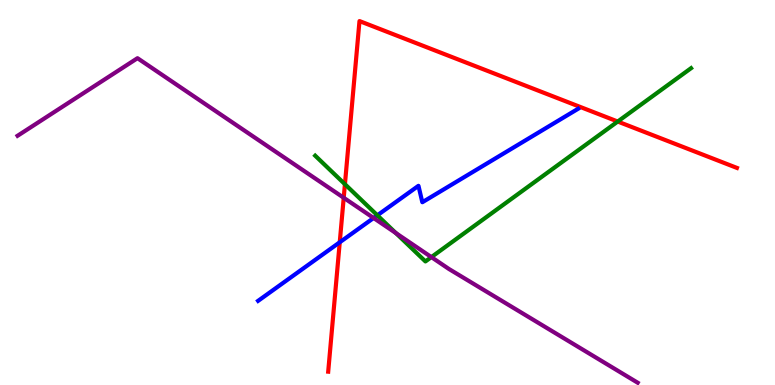[{'lines': ['blue', 'red'], 'intersections': [{'x': 4.38, 'y': 3.71}]}, {'lines': ['green', 'red'], 'intersections': [{'x': 4.45, 'y': 5.22}, {'x': 7.97, 'y': 6.84}]}, {'lines': ['purple', 'red'], 'intersections': [{'x': 4.44, 'y': 4.86}]}, {'lines': ['blue', 'green'], 'intersections': [{'x': 4.87, 'y': 4.41}]}, {'lines': ['blue', 'purple'], 'intersections': [{'x': 4.82, 'y': 4.34}]}, {'lines': ['green', 'purple'], 'intersections': [{'x': 5.11, 'y': 3.95}, {'x': 5.57, 'y': 3.32}]}]